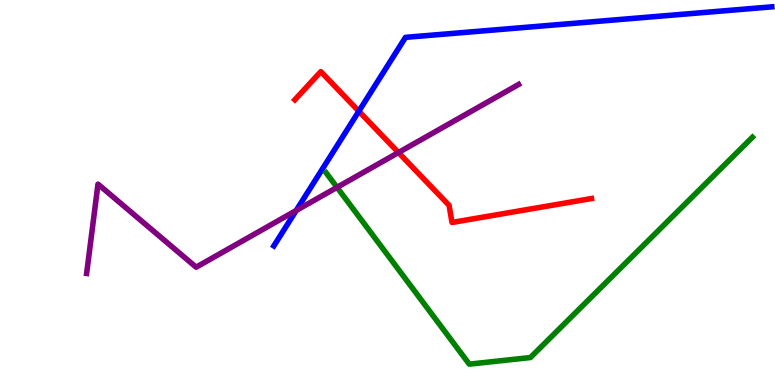[{'lines': ['blue', 'red'], 'intersections': [{'x': 4.63, 'y': 7.11}]}, {'lines': ['green', 'red'], 'intersections': []}, {'lines': ['purple', 'red'], 'intersections': [{'x': 5.14, 'y': 6.04}]}, {'lines': ['blue', 'green'], 'intersections': []}, {'lines': ['blue', 'purple'], 'intersections': [{'x': 3.82, 'y': 4.53}]}, {'lines': ['green', 'purple'], 'intersections': [{'x': 4.35, 'y': 5.13}]}]